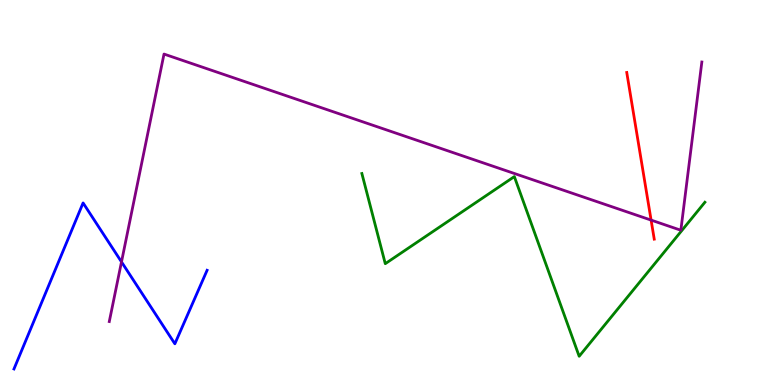[{'lines': ['blue', 'red'], 'intersections': []}, {'lines': ['green', 'red'], 'intersections': []}, {'lines': ['purple', 'red'], 'intersections': [{'x': 8.4, 'y': 4.28}]}, {'lines': ['blue', 'green'], 'intersections': []}, {'lines': ['blue', 'purple'], 'intersections': [{'x': 1.57, 'y': 3.2}]}, {'lines': ['green', 'purple'], 'intersections': []}]